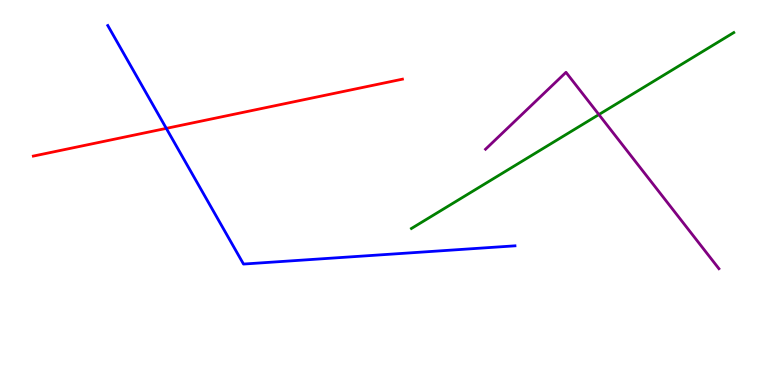[{'lines': ['blue', 'red'], 'intersections': [{'x': 2.15, 'y': 6.67}]}, {'lines': ['green', 'red'], 'intersections': []}, {'lines': ['purple', 'red'], 'intersections': []}, {'lines': ['blue', 'green'], 'intersections': []}, {'lines': ['blue', 'purple'], 'intersections': []}, {'lines': ['green', 'purple'], 'intersections': [{'x': 7.73, 'y': 7.02}]}]